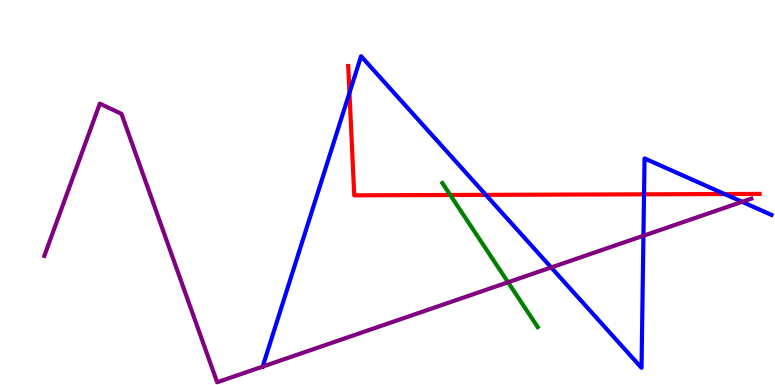[{'lines': ['blue', 'red'], 'intersections': [{'x': 4.51, 'y': 7.59}, {'x': 6.27, 'y': 4.94}, {'x': 8.31, 'y': 4.95}, {'x': 9.35, 'y': 4.96}]}, {'lines': ['green', 'red'], 'intersections': [{'x': 5.81, 'y': 4.94}]}, {'lines': ['purple', 'red'], 'intersections': []}, {'lines': ['blue', 'green'], 'intersections': []}, {'lines': ['blue', 'purple'], 'intersections': [{'x': 3.39, 'y': 0.478}, {'x': 7.11, 'y': 3.05}, {'x': 8.3, 'y': 3.88}, {'x': 9.58, 'y': 4.76}]}, {'lines': ['green', 'purple'], 'intersections': [{'x': 6.56, 'y': 2.67}]}]